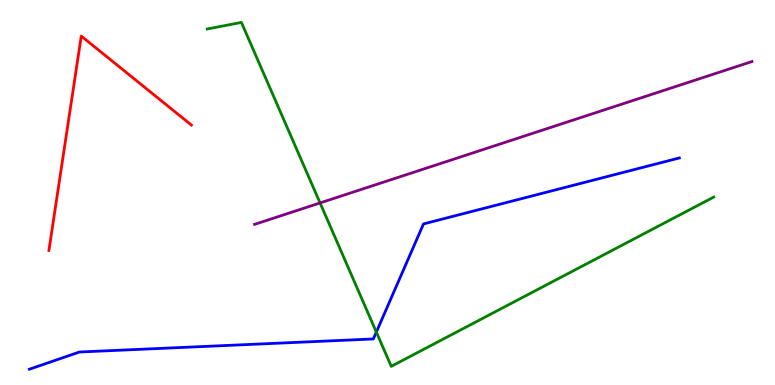[{'lines': ['blue', 'red'], 'intersections': []}, {'lines': ['green', 'red'], 'intersections': []}, {'lines': ['purple', 'red'], 'intersections': []}, {'lines': ['blue', 'green'], 'intersections': [{'x': 4.86, 'y': 1.37}]}, {'lines': ['blue', 'purple'], 'intersections': []}, {'lines': ['green', 'purple'], 'intersections': [{'x': 4.13, 'y': 4.73}]}]